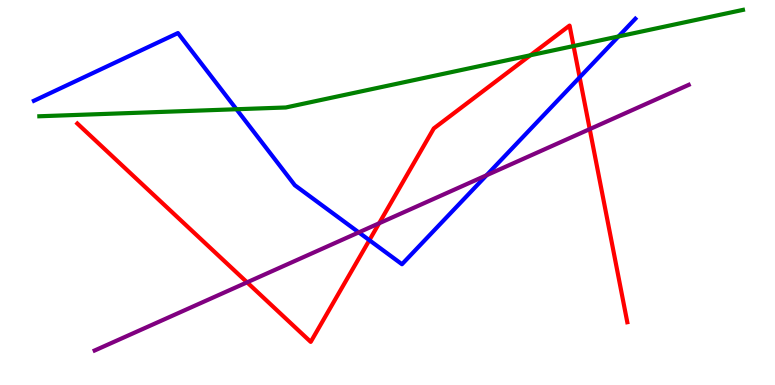[{'lines': ['blue', 'red'], 'intersections': [{'x': 4.77, 'y': 3.76}, {'x': 7.48, 'y': 7.99}]}, {'lines': ['green', 'red'], 'intersections': [{'x': 6.84, 'y': 8.56}, {'x': 7.4, 'y': 8.8}]}, {'lines': ['purple', 'red'], 'intersections': [{'x': 3.19, 'y': 2.67}, {'x': 4.89, 'y': 4.2}, {'x': 7.61, 'y': 6.65}]}, {'lines': ['blue', 'green'], 'intersections': [{'x': 3.05, 'y': 7.16}, {'x': 7.98, 'y': 9.05}]}, {'lines': ['blue', 'purple'], 'intersections': [{'x': 4.63, 'y': 3.96}, {'x': 6.28, 'y': 5.45}]}, {'lines': ['green', 'purple'], 'intersections': []}]